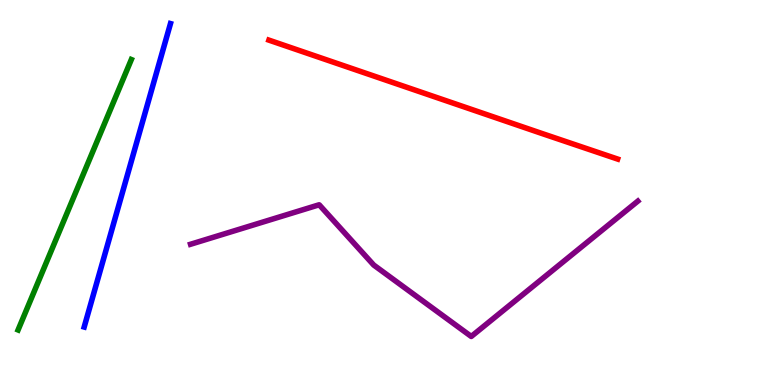[{'lines': ['blue', 'red'], 'intersections': []}, {'lines': ['green', 'red'], 'intersections': []}, {'lines': ['purple', 'red'], 'intersections': []}, {'lines': ['blue', 'green'], 'intersections': []}, {'lines': ['blue', 'purple'], 'intersections': []}, {'lines': ['green', 'purple'], 'intersections': []}]